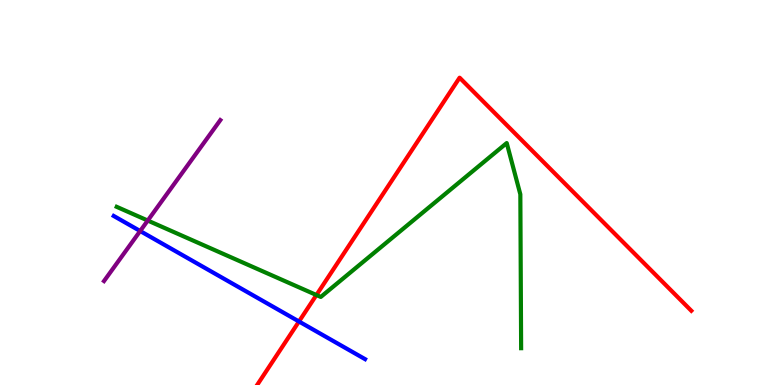[{'lines': ['blue', 'red'], 'intersections': [{'x': 3.86, 'y': 1.65}]}, {'lines': ['green', 'red'], 'intersections': [{'x': 4.08, 'y': 2.34}]}, {'lines': ['purple', 'red'], 'intersections': []}, {'lines': ['blue', 'green'], 'intersections': []}, {'lines': ['blue', 'purple'], 'intersections': [{'x': 1.81, 'y': 4.0}]}, {'lines': ['green', 'purple'], 'intersections': [{'x': 1.91, 'y': 4.27}]}]